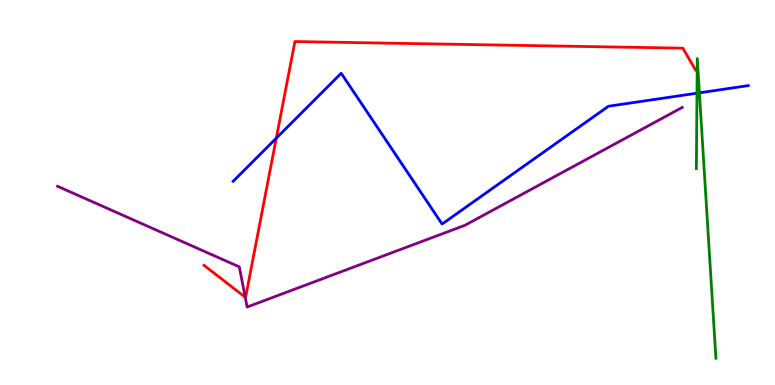[{'lines': ['blue', 'red'], 'intersections': [{'x': 3.56, 'y': 6.41}]}, {'lines': ['green', 'red'], 'intersections': []}, {'lines': ['purple', 'red'], 'intersections': [{'x': 3.16, 'y': 2.28}]}, {'lines': ['blue', 'green'], 'intersections': [{'x': 8.99, 'y': 7.58}, {'x': 9.02, 'y': 7.59}]}, {'lines': ['blue', 'purple'], 'intersections': []}, {'lines': ['green', 'purple'], 'intersections': []}]